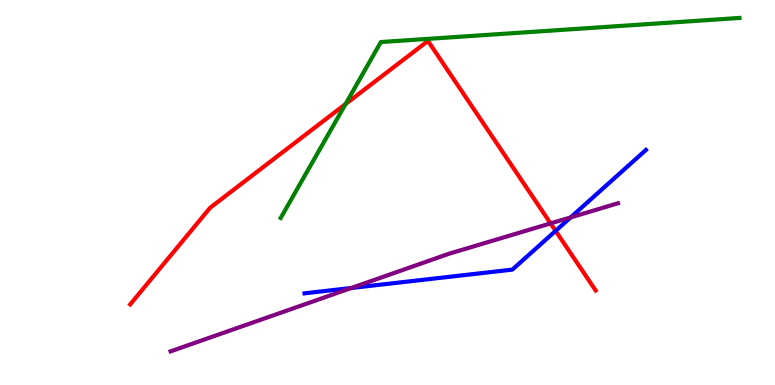[{'lines': ['blue', 'red'], 'intersections': [{'x': 7.17, 'y': 4.0}]}, {'lines': ['green', 'red'], 'intersections': [{'x': 4.46, 'y': 7.3}]}, {'lines': ['purple', 'red'], 'intersections': [{'x': 7.1, 'y': 4.2}]}, {'lines': ['blue', 'green'], 'intersections': []}, {'lines': ['blue', 'purple'], 'intersections': [{'x': 4.53, 'y': 2.52}, {'x': 7.36, 'y': 4.35}]}, {'lines': ['green', 'purple'], 'intersections': []}]